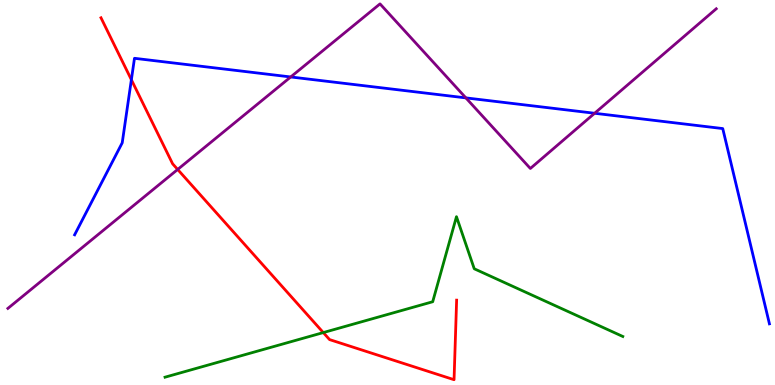[{'lines': ['blue', 'red'], 'intersections': [{'x': 1.7, 'y': 7.93}]}, {'lines': ['green', 'red'], 'intersections': [{'x': 4.17, 'y': 1.36}]}, {'lines': ['purple', 'red'], 'intersections': [{'x': 2.29, 'y': 5.6}]}, {'lines': ['blue', 'green'], 'intersections': []}, {'lines': ['blue', 'purple'], 'intersections': [{'x': 3.75, 'y': 8.0}, {'x': 6.01, 'y': 7.46}, {'x': 7.67, 'y': 7.06}]}, {'lines': ['green', 'purple'], 'intersections': []}]